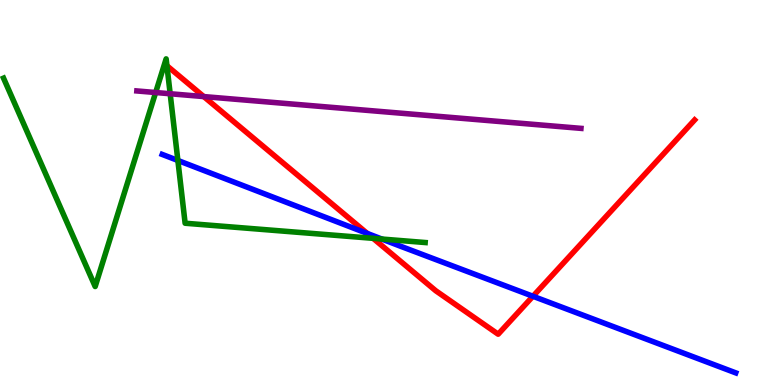[{'lines': ['blue', 'red'], 'intersections': [{'x': 4.74, 'y': 3.94}, {'x': 6.88, 'y': 2.3}]}, {'lines': ['green', 'red'], 'intersections': [{'x': 4.81, 'y': 3.81}]}, {'lines': ['purple', 'red'], 'intersections': [{'x': 2.63, 'y': 7.49}]}, {'lines': ['blue', 'green'], 'intersections': [{'x': 2.3, 'y': 5.83}, {'x': 4.93, 'y': 3.79}]}, {'lines': ['blue', 'purple'], 'intersections': []}, {'lines': ['green', 'purple'], 'intersections': [{'x': 2.01, 'y': 7.6}, {'x': 2.2, 'y': 7.56}]}]